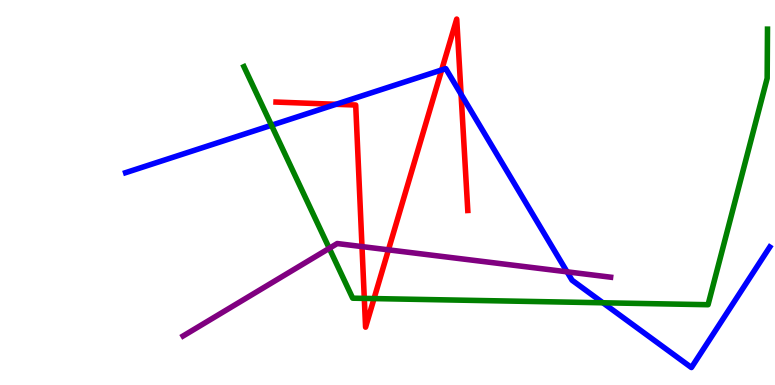[{'lines': ['blue', 'red'], 'intersections': [{'x': 4.34, 'y': 7.29}, {'x': 5.7, 'y': 8.18}, {'x': 5.95, 'y': 7.55}]}, {'lines': ['green', 'red'], 'intersections': [{'x': 4.7, 'y': 2.25}, {'x': 4.83, 'y': 2.24}]}, {'lines': ['purple', 'red'], 'intersections': [{'x': 4.67, 'y': 3.6}, {'x': 5.01, 'y': 3.51}]}, {'lines': ['blue', 'green'], 'intersections': [{'x': 3.5, 'y': 6.75}, {'x': 7.78, 'y': 2.14}]}, {'lines': ['blue', 'purple'], 'intersections': [{'x': 7.32, 'y': 2.94}]}, {'lines': ['green', 'purple'], 'intersections': [{'x': 4.25, 'y': 3.55}]}]